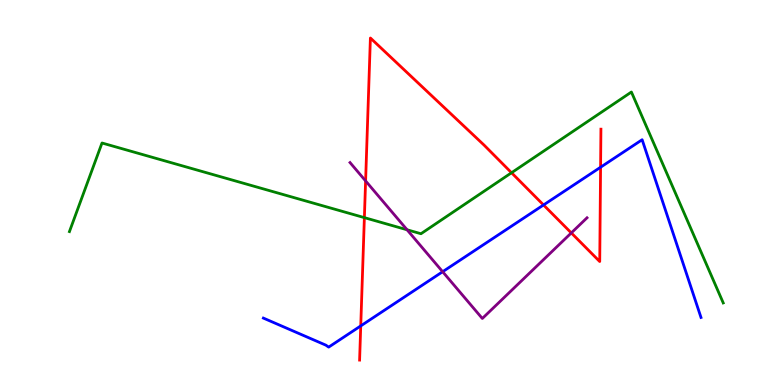[{'lines': ['blue', 'red'], 'intersections': [{'x': 4.65, 'y': 1.54}, {'x': 7.01, 'y': 4.68}, {'x': 7.75, 'y': 5.66}]}, {'lines': ['green', 'red'], 'intersections': [{'x': 4.7, 'y': 4.35}, {'x': 6.6, 'y': 5.51}]}, {'lines': ['purple', 'red'], 'intersections': [{'x': 4.72, 'y': 5.3}, {'x': 7.37, 'y': 3.95}]}, {'lines': ['blue', 'green'], 'intersections': []}, {'lines': ['blue', 'purple'], 'intersections': [{'x': 5.71, 'y': 2.94}]}, {'lines': ['green', 'purple'], 'intersections': [{'x': 5.25, 'y': 4.03}]}]